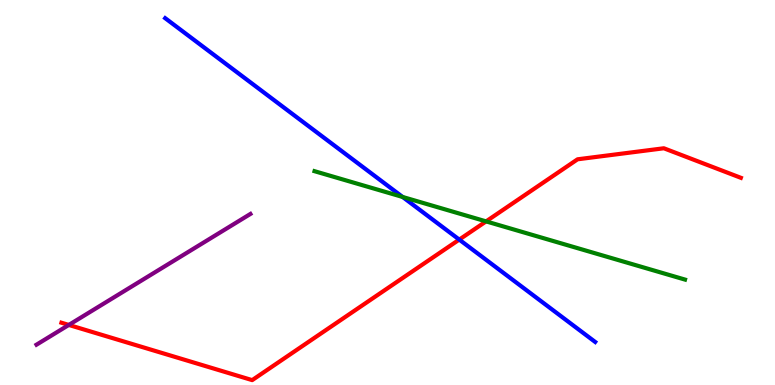[{'lines': ['blue', 'red'], 'intersections': [{'x': 5.93, 'y': 3.78}]}, {'lines': ['green', 'red'], 'intersections': [{'x': 6.27, 'y': 4.25}]}, {'lines': ['purple', 'red'], 'intersections': [{'x': 0.888, 'y': 1.56}]}, {'lines': ['blue', 'green'], 'intersections': [{'x': 5.2, 'y': 4.88}]}, {'lines': ['blue', 'purple'], 'intersections': []}, {'lines': ['green', 'purple'], 'intersections': []}]